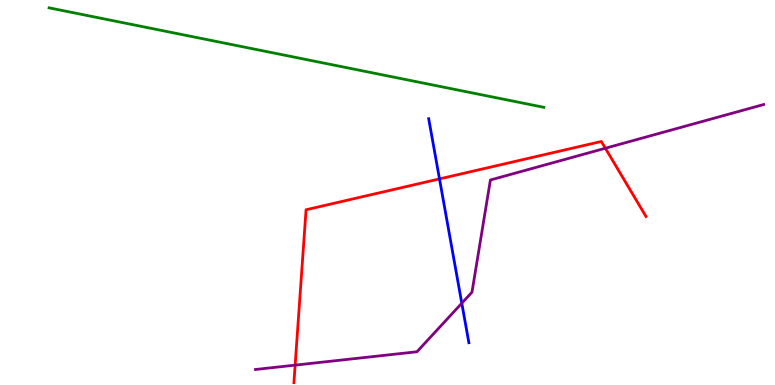[{'lines': ['blue', 'red'], 'intersections': [{'x': 5.67, 'y': 5.35}]}, {'lines': ['green', 'red'], 'intersections': []}, {'lines': ['purple', 'red'], 'intersections': [{'x': 3.81, 'y': 0.516}, {'x': 7.81, 'y': 6.15}]}, {'lines': ['blue', 'green'], 'intersections': []}, {'lines': ['blue', 'purple'], 'intersections': [{'x': 5.96, 'y': 2.12}]}, {'lines': ['green', 'purple'], 'intersections': []}]